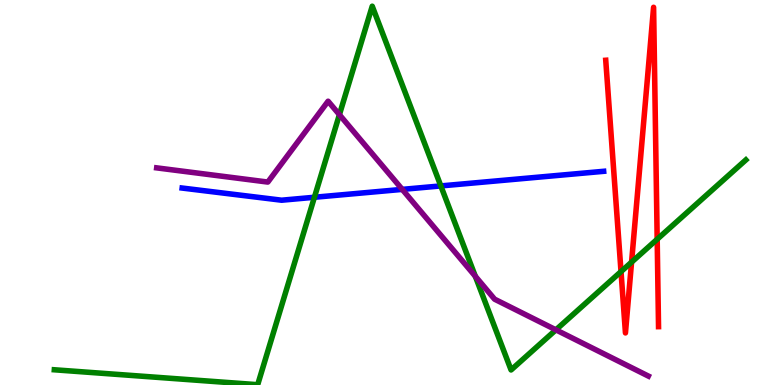[{'lines': ['blue', 'red'], 'intersections': []}, {'lines': ['green', 'red'], 'intersections': [{'x': 8.01, 'y': 2.95}, {'x': 8.15, 'y': 3.19}, {'x': 8.48, 'y': 3.79}]}, {'lines': ['purple', 'red'], 'intersections': []}, {'lines': ['blue', 'green'], 'intersections': [{'x': 4.06, 'y': 4.88}, {'x': 5.69, 'y': 5.17}]}, {'lines': ['blue', 'purple'], 'intersections': [{'x': 5.19, 'y': 5.08}]}, {'lines': ['green', 'purple'], 'intersections': [{'x': 4.38, 'y': 7.02}, {'x': 6.13, 'y': 2.82}, {'x': 7.17, 'y': 1.43}]}]